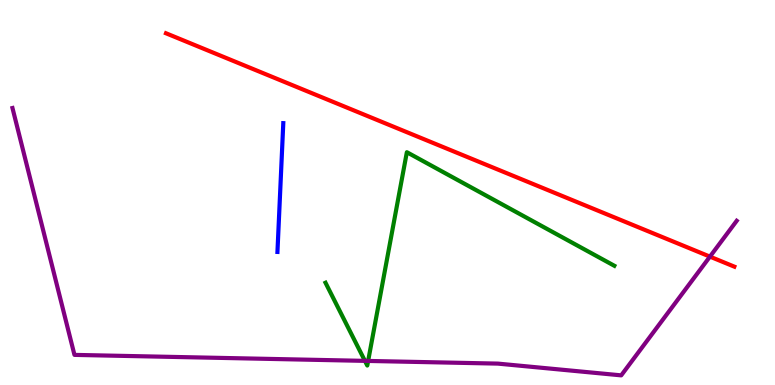[{'lines': ['blue', 'red'], 'intersections': []}, {'lines': ['green', 'red'], 'intersections': []}, {'lines': ['purple', 'red'], 'intersections': [{'x': 9.16, 'y': 3.33}]}, {'lines': ['blue', 'green'], 'intersections': []}, {'lines': ['blue', 'purple'], 'intersections': []}, {'lines': ['green', 'purple'], 'intersections': [{'x': 4.71, 'y': 0.627}, {'x': 4.75, 'y': 0.625}]}]